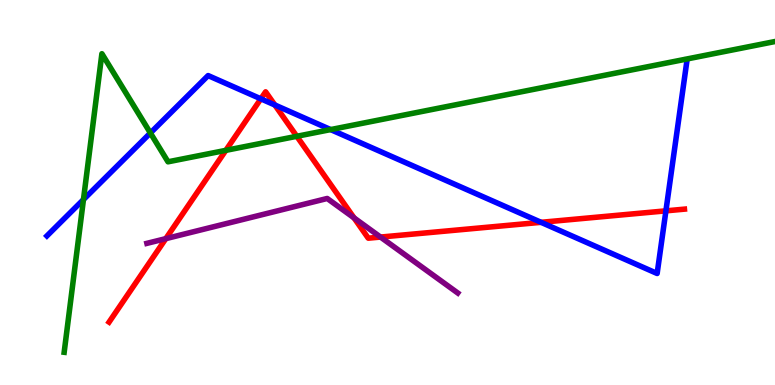[{'lines': ['blue', 'red'], 'intersections': [{'x': 3.37, 'y': 7.43}, {'x': 3.55, 'y': 7.27}, {'x': 6.98, 'y': 4.23}, {'x': 8.59, 'y': 4.52}]}, {'lines': ['green', 'red'], 'intersections': [{'x': 2.91, 'y': 6.09}, {'x': 3.83, 'y': 6.46}]}, {'lines': ['purple', 'red'], 'intersections': [{'x': 2.14, 'y': 3.8}, {'x': 4.57, 'y': 4.34}, {'x': 4.91, 'y': 3.84}]}, {'lines': ['blue', 'green'], 'intersections': [{'x': 1.08, 'y': 4.82}, {'x': 1.94, 'y': 6.55}, {'x': 4.27, 'y': 6.63}]}, {'lines': ['blue', 'purple'], 'intersections': []}, {'lines': ['green', 'purple'], 'intersections': []}]